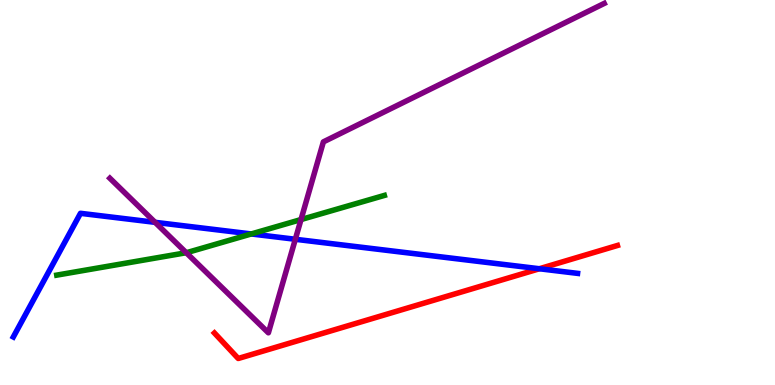[{'lines': ['blue', 'red'], 'intersections': [{'x': 6.96, 'y': 3.02}]}, {'lines': ['green', 'red'], 'intersections': []}, {'lines': ['purple', 'red'], 'intersections': []}, {'lines': ['blue', 'green'], 'intersections': [{'x': 3.24, 'y': 3.92}]}, {'lines': ['blue', 'purple'], 'intersections': [{'x': 2.0, 'y': 4.23}, {'x': 3.81, 'y': 3.79}]}, {'lines': ['green', 'purple'], 'intersections': [{'x': 2.4, 'y': 3.44}, {'x': 3.88, 'y': 4.3}]}]